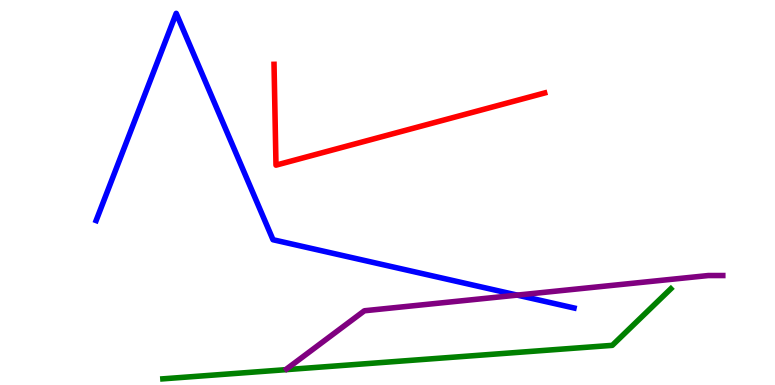[{'lines': ['blue', 'red'], 'intersections': []}, {'lines': ['green', 'red'], 'intersections': []}, {'lines': ['purple', 'red'], 'intersections': []}, {'lines': ['blue', 'green'], 'intersections': []}, {'lines': ['blue', 'purple'], 'intersections': [{'x': 6.67, 'y': 2.33}]}, {'lines': ['green', 'purple'], 'intersections': []}]